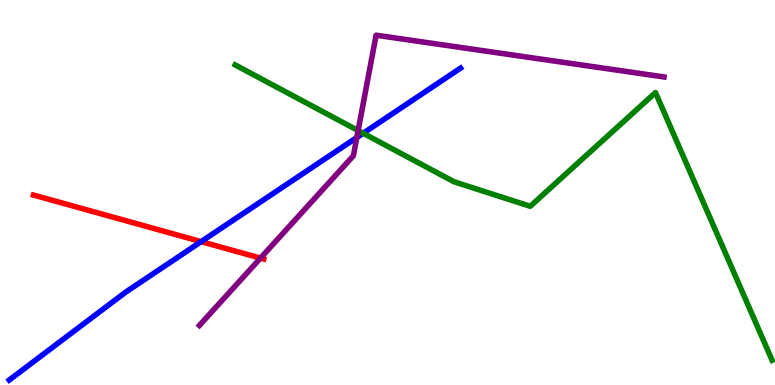[{'lines': ['blue', 'red'], 'intersections': [{'x': 2.6, 'y': 3.72}]}, {'lines': ['green', 'red'], 'intersections': []}, {'lines': ['purple', 'red'], 'intersections': [{'x': 3.36, 'y': 3.3}]}, {'lines': ['blue', 'green'], 'intersections': [{'x': 4.69, 'y': 6.54}]}, {'lines': ['blue', 'purple'], 'intersections': [{'x': 4.6, 'y': 6.43}]}, {'lines': ['green', 'purple'], 'intersections': [{'x': 4.62, 'y': 6.61}]}]